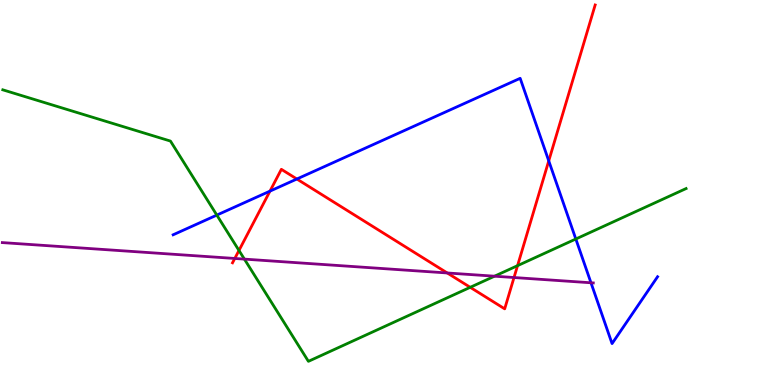[{'lines': ['blue', 'red'], 'intersections': [{'x': 3.48, 'y': 5.04}, {'x': 3.83, 'y': 5.35}, {'x': 7.08, 'y': 5.82}]}, {'lines': ['green', 'red'], 'intersections': [{'x': 3.08, 'y': 3.49}, {'x': 6.07, 'y': 2.54}, {'x': 6.68, 'y': 3.1}]}, {'lines': ['purple', 'red'], 'intersections': [{'x': 3.03, 'y': 3.29}, {'x': 5.77, 'y': 2.91}, {'x': 6.63, 'y': 2.79}]}, {'lines': ['blue', 'green'], 'intersections': [{'x': 2.8, 'y': 4.41}, {'x': 7.43, 'y': 3.79}]}, {'lines': ['blue', 'purple'], 'intersections': [{'x': 7.63, 'y': 2.66}]}, {'lines': ['green', 'purple'], 'intersections': [{'x': 3.15, 'y': 3.27}, {'x': 6.38, 'y': 2.83}]}]